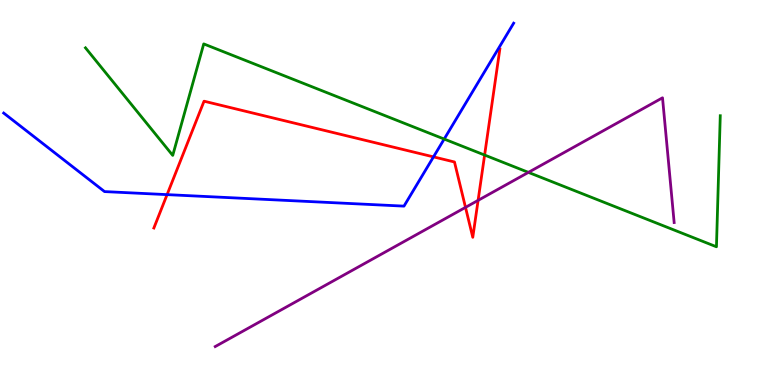[{'lines': ['blue', 'red'], 'intersections': [{'x': 2.16, 'y': 4.94}, {'x': 5.59, 'y': 5.93}]}, {'lines': ['green', 'red'], 'intersections': [{'x': 6.25, 'y': 5.97}]}, {'lines': ['purple', 'red'], 'intersections': [{'x': 6.01, 'y': 4.61}, {'x': 6.17, 'y': 4.8}]}, {'lines': ['blue', 'green'], 'intersections': [{'x': 5.73, 'y': 6.39}]}, {'lines': ['blue', 'purple'], 'intersections': []}, {'lines': ['green', 'purple'], 'intersections': [{'x': 6.82, 'y': 5.52}]}]